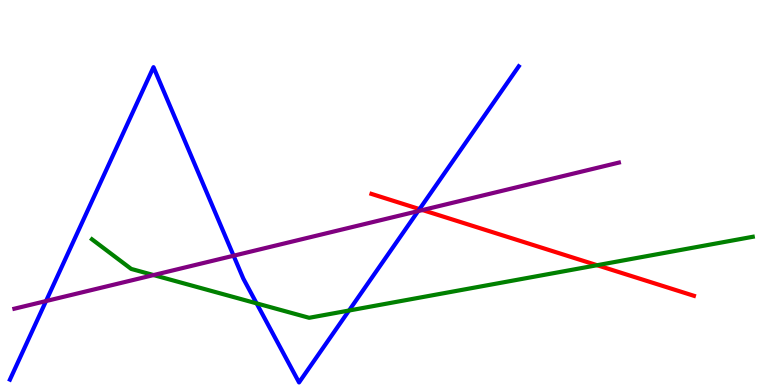[{'lines': ['blue', 'red'], 'intersections': [{'x': 5.41, 'y': 4.57}]}, {'lines': ['green', 'red'], 'intersections': [{'x': 7.7, 'y': 3.11}]}, {'lines': ['purple', 'red'], 'intersections': [{'x': 5.45, 'y': 4.54}]}, {'lines': ['blue', 'green'], 'intersections': [{'x': 3.31, 'y': 2.12}, {'x': 4.5, 'y': 1.93}]}, {'lines': ['blue', 'purple'], 'intersections': [{'x': 0.594, 'y': 2.18}, {'x': 3.01, 'y': 3.36}, {'x': 5.4, 'y': 4.52}]}, {'lines': ['green', 'purple'], 'intersections': [{'x': 1.98, 'y': 2.86}]}]